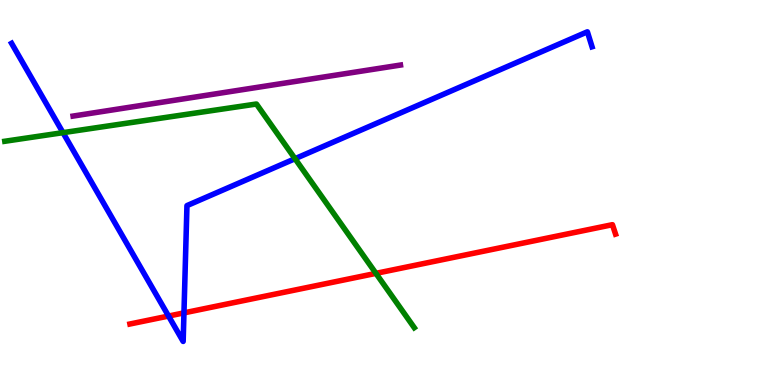[{'lines': ['blue', 'red'], 'intersections': [{'x': 2.17, 'y': 1.79}, {'x': 2.37, 'y': 1.87}]}, {'lines': ['green', 'red'], 'intersections': [{'x': 4.85, 'y': 2.9}]}, {'lines': ['purple', 'red'], 'intersections': []}, {'lines': ['blue', 'green'], 'intersections': [{'x': 0.813, 'y': 6.55}, {'x': 3.81, 'y': 5.88}]}, {'lines': ['blue', 'purple'], 'intersections': []}, {'lines': ['green', 'purple'], 'intersections': []}]